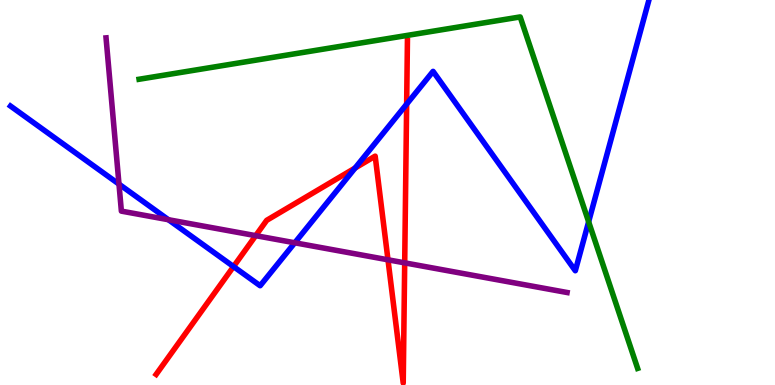[{'lines': ['blue', 'red'], 'intersections': [{'x': 3.01, 'y': 3.08}, {'x': 4.58, 'y': 5.64}, {'x': 5.25, 'y': 7.3}]}, {'lines': ['green', 'red'], 'intersections': []}, {'lines': ['purple', 'red'], 'intersections': [{'x': 3.3, 'y': 3.88}, {'x': 5.01, 'y': 3.25}, {'x': 5.22, 'y': 3.17}]}, {'lines': ['blue', 'green'], 'intersections': [{'x': 7.6, 'y': 4.24}]}, {'lines': ['blue', 'purple'], 'intersections': [{'x': 1.54, 'y': 5.22}, {'x': 2.17, 'y': 4.29}, {'x': 3.8, 'y': 3.69}]}, {'lines': ['green', 'purple'], 'intersections': []}]